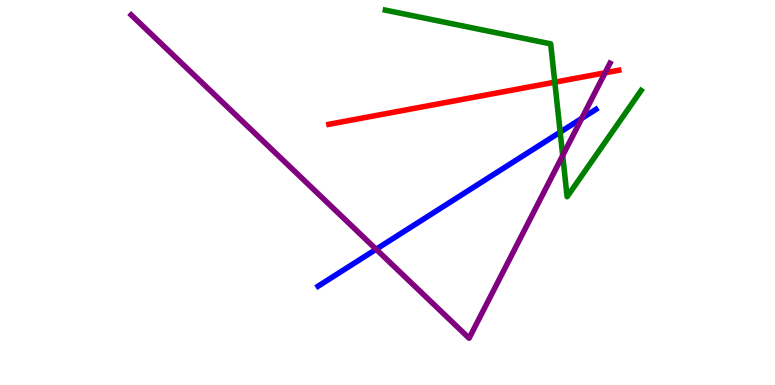[{'lines': ['blue', 'red'], 'intersections': []}, {'lines': ['green', 'red'], 'intersections': [{'x': 7.16, 'y': 7.87}]}, {'lines': ['purple', 'red'], 'intersections': [{'x': 7.81, 'y': 8.11}]}, {'lines': ['blue', 'green'], 'intersections': [{'x': 7.23, 'y': 6.57}]}, {'lines': ['blue', 'purple'], 'intersections': [{'x': 4.85, 'y': 3.53}, {'x': 7.51, 'y': 6.92}]}, {'lines': ['green', 'purple'], 'intersections': [{'x': 7.26, 'y': 5.96}]}]